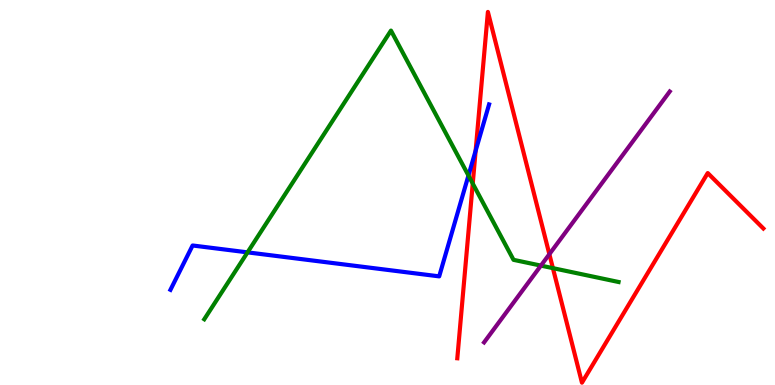[{'lines': ['blue', 'red'], 'intersections': [{'x': 6.14, 'y': 6.08}]}, {'lines': ['green', 'red'], 'intersections': [{'x': 6.1, 'y': 5.23}, {'x': 7.13, 'y': 3.04}]}, {'lines': ['purple', 'red'], 'intersections': [{'x': 7.09, 'y': 3.4}]}, {'lines': ['blue', 'green'], 'intersections': [{'x': 3.19, 'y': 3.45}, {'x': 6.04, 'y': 5.44}]}, {'lines': ['blue', 'purple'], 'intersections': []}, {'lines': ['green', 'purple'], 'intersections': [{'x': 6.98, 'y': 3.1}]}]